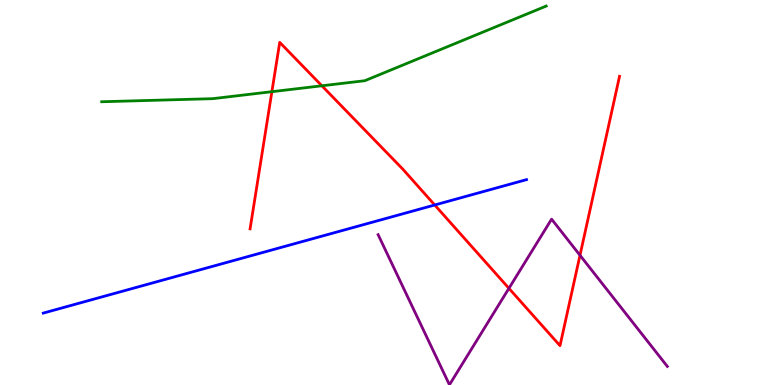[{'lines': ['blue', 'red'], 'intersections': [{'x': 5.61, 'y': 4.68}]}, {'lines': ['green', 'red'], 'intersections': [{'x': 3.51, 'y': 7.62}, {'x': 4.15, 'y': 7.77}]}, {'lines': ['purple', 'red'], 'intersections': [{'x': 6.57, 'y': 2.51}, {'x': 7.48, 'y': 3.37}]}, {'lines': ['blue', 'green'], 'intersections': []}, {'lines': ['blue', 'purple'], 'intersections': []}, {'lines': ['green', 'purple'], 'intersections': []}]